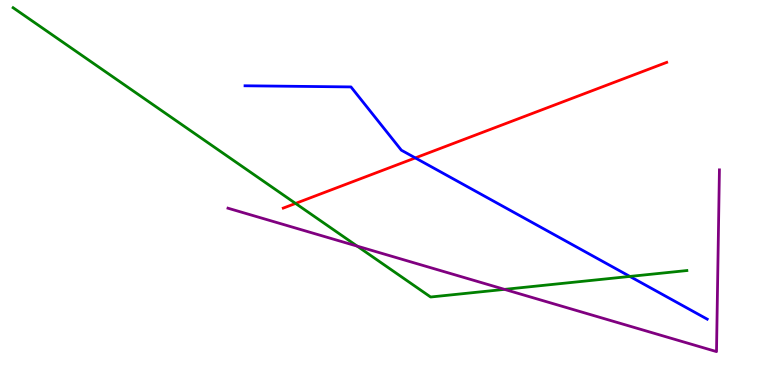[{'lines': ['blue', 'red'], 'intersections': [{'x': 5.36, 'y': 5.9}]}, {'lines': ['green', 'red'], 'intersections': [{'x': 3.81, 'y': 4.72}]}, {'lines': ['purple', 'red'], 'intersections': []}, {'lines': ['blue', 'green'], 'intersections': [{'x': 8.13, 'y': 2.82}]}, {'lines': ['blue', 'purple'], 'intersections': []}, {'lines': ['green', 'purple'], 'intersections': [{'x': 4.61, 'y': 3.61}, {'x': 6.51, 'y': 2.48}]}]